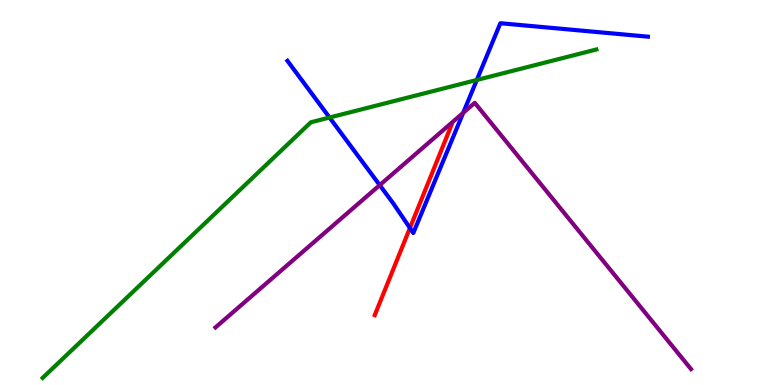[{'lines': ['blue', 'red'], 'intersections': [{'x': 5.29, 'y': 4.08}]}, {'lines': ['green', 'red'], 'intersections': []}, {'lines': ['purple', 'red'], 'intersections': []}, {'lines': ['blue', 'green'], 'intersections': [{'x': 4.25, 'y': 6.95}, {'x': 6.15, 'y': 7.92}]}, {'lines': ['blue', 'purple'], 'intersections': [{'x': 4.9, 'y': 5.19}, {'x': 5.98, 'y': 7.07}]}, {'lines': ['green', 'purple'], 'intersections': []}]